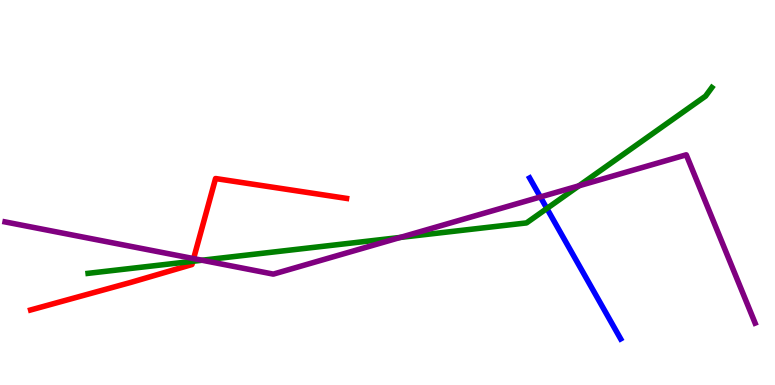[{'lines': ['blue', 'red'], 'intersections': []}, {'lines': ['green', 'red'], 'intersections': [{'x': 2.49, 'y': 3.21}]}, {'lines': ['purple', 'red'], 'intersections': [{'x': 2.5, 'y': 3.28}]}, {'lines': ['blue', 'green'], 'intersections': [{'x': 7.06, 'y': 4.58}]}, {'lines': ['blue', 'purple'], 'intersections': [{'x': 6.97, 'y': 4.88}]}, {'lines': ['green', 'purple'], 'intersections': [{'x': 2.61, 'y': 3.24}, {'x': 5.16, 'y': 3.83}, {'x': 7.47, 'y': 5.17}]}]